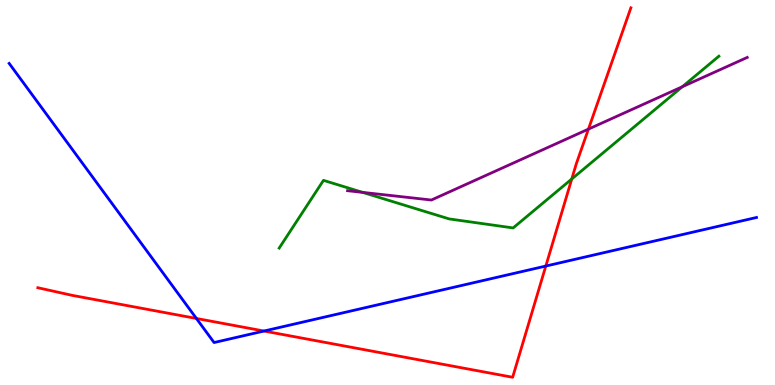[{'lines': ['blue', 'red'], 'intersections': [{'x': 2.53, 'y': 1.73}, {'x': 3.41, 'y': 1.4}, {'x': 7.04, 'y': 3.09}]}, {'lines': ['green', 'red'], 'intersections': [{'x': 7.38, 'y': 5.35}]}, {'lines': ['purple', 'red'], 'intersections': [{'x': 7.59, 'y': 6.65}]}, {'lines': ['blue', 'green'], 'intersections': []}, {'lines': ['blue', 'purple'], 'intersections': []}, {'lines': ['green', 'purple'], 'intersections': [{'x': 4.68, 'y': 5.0}, {'x': 8.8, 'y': 7.75}]}]